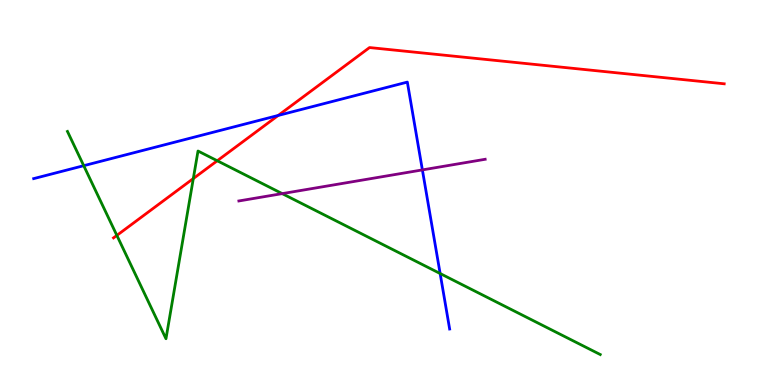[{'lines': ['blue', 'red'], 'intersections': [{'x': 3.59, 'y': 7.0}]}, {'lines': ['green', 'red'], 'intersections': [{'x': 1.51, 'y': 3.89}, {'x': 2.49, 'y': 5.36}, {'x': 2.8, 'y': 5.82}]}, {'lines': ['purple', 'red'], 'intersections': []}, {'lines': ['blue', 'green'], 'intersections': [{'x': 1.08, 'y': 5.7}, {'x': 5.68, 'y': 2.9}]}, {'lines': ['blue', 'purple'], 'intersections': [{'x': 5.45, 'y': 5.59}]}, {'lines': ['green', 'purple'], 'intersections': [{'x': 3.64, 'y': 4.97}]}]